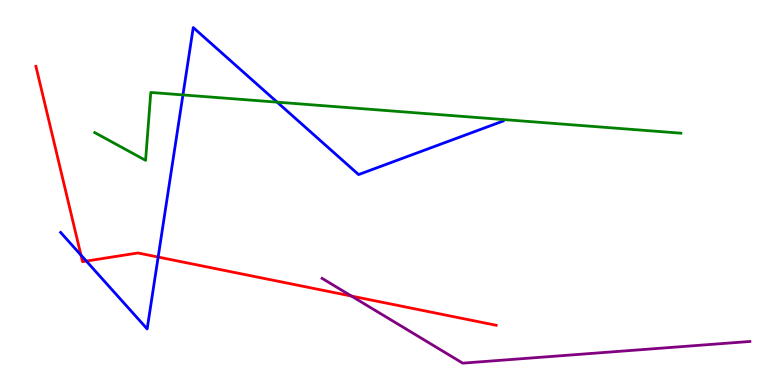[{'lines': ['blue', 'red'], 'intersections': [{'x': 1.04, 'y': 3.37}, {'x': 1.11, 'y': 3.22}, {'x': 2.04, 'y': 3.32}]}, {'lines': ['green', 'red'], 'intersections': []}, {'lines': ['purple', 'red'], 'intersections': [{'x': 4.53, 'y': 2.31}]}, {'lines': ['blue', 'green'], 'intersections': [{'x': 2.36, 'y': 7.53}, {'x': 3.58, 'y': 7.35}]}, {'lines': ['blue', 'purple'], 'intersections': []}, {'lines': ['green', 'purple'], 'intersections': []}]